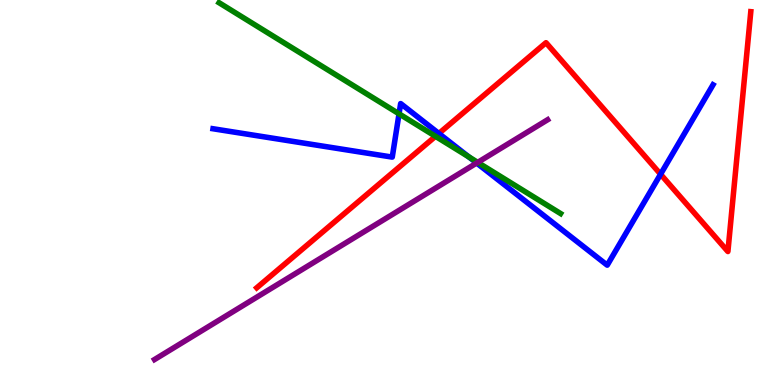[{'lines': ['blue', 'red'], 'intersections': [{'x': 5.66, 'y': 6.53}, {'x': 8.52, 'y': 5.47}]}, {'lines': ['green', 'red'], 'intersections': [{'x': 5.62, 'y': 6.46}]}, {'lines': ['purple', 'red'], 'intersections': []}, {'lines': ['blue', 'green'], 'intersections': [{'x': 5.15, 'y': 7.04}, {'x': 6.05, 'y': 5.92}]}, {'lines': ['blue', 'purple'], 'intersections': [{'x': 6.15, 'y': 5.77}]}, {'lines': ['green', 'purple'], 'intersections': [{'x': 6.16, 'y': 5.78}]}]